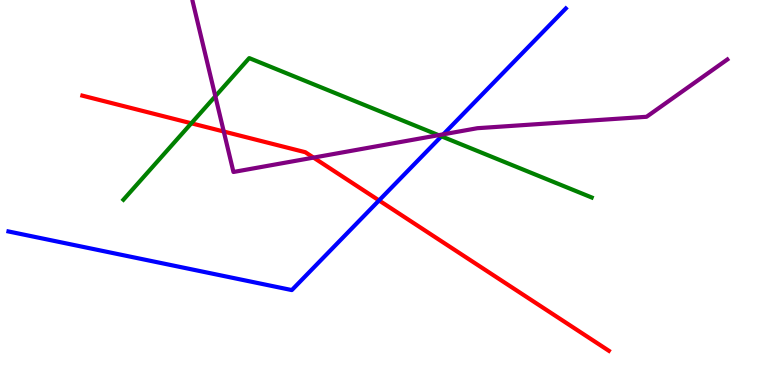[{'lines': ['blue', 'red'], 'intersections': [{'x': 4.89, 'y': 4.79}]}, {'lines': ['green', 'red'], 'intersections': [{'x': 2.47, 'y': 6.8}]}, {'lines': ['purple', 'red'], 'intersections': [{'x': 2.89, 'y': 6.58}, {'x': 4.05, 'y': 5.91}]}, {'lines': ['blue', 'green'], 'intersections': [{'x': 5.7, 'y': 6.46}]}, {'lines': ['blue', 'purple'], 'intersections': [{'x': 5.72, 'y': 6.51}]}, {'lines': ['green', 'purple'], 'intersections': [{'x': 2.78, 'y': 7.5}, {'x': 5.66, 'y': 6.49}]}]